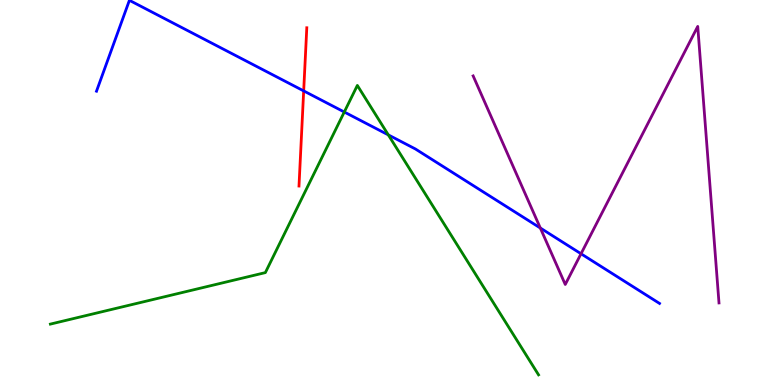[{'lines': ['blue', 'red'], 'intersections': [{'x': 3.92, 'y': 7.64}]}, {'lines': ['green', 'red'], 'intersections': []}, {'lines': ['purple', 'red'], 'intersections': []}, {'lines': ['blue', 'green'], 'intersections': [{'x': 4.44, 'y': 7.09}, {'x': 5.01, 'y': 6.5}]}, {'lines': ['blue', 'purple'], 'intersections': [{'x': 6.97, 'y': 4.08}, {'x': 7.5, 'y': 3.41}]}, {'lines': ['green', 'purple'], 'intersections': []}]